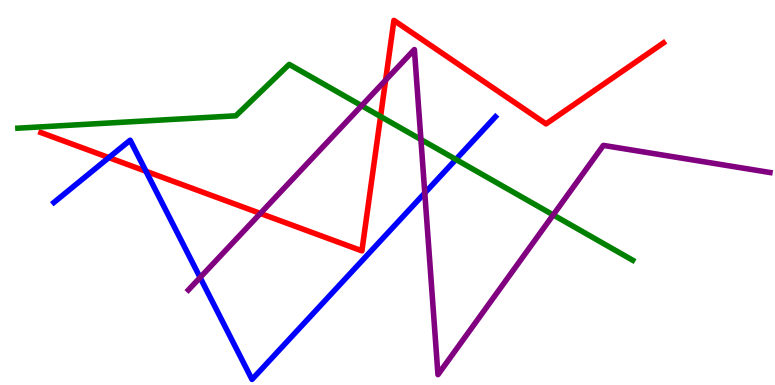[{'lines': ['blue', 'red'], 'intersections': [{'x': 1.4, 'y': 5.91}, {'x': 1.88, 'y': 5.55}]}, {'lines': ['green', 'red'], 'intersections': [{'x': 4.91, 'y': 6.97}]}, {'lines': ['purple', 'red'], 'intersections': [{'x': 3.36, 'y': 4.46}, {'x': 4.98, 'y': 7.92}]}, {'lines': ['blue', 'green'], 'intersections': [{'x': 5.88, 'y': 5.86}]}, {'lines': ['blue', 'purple'], 'intersections': [{'x': 2.58, 'y': 2.79}, {'x': 5.48, 'y': 4.99}]}, {'lines': ['green', 'purple'], 'intersections': [{'x': 4.67, 'y': 7.25}, {'x': 5.43, 'y': 6.38}, {'x': 7.14, 'y': 4.42}]}]